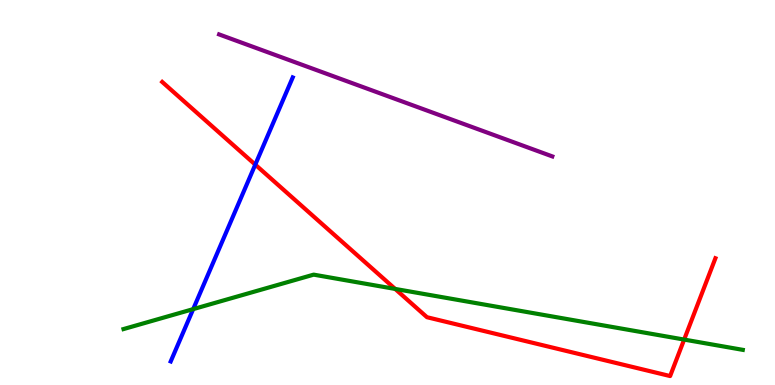[{'lines': ['blue', 'red'], 'intersections': [{'x': 3.29, 'y': 5.72}]}, {'lines': ['green', 'red'], 'intersections': [{'x': 5.1, 'y': 2.5}, {'x': 8.83, 'y': 1.18}]}, {'lines': ['purple', 'red'], 'intersections': []}, {'lines': ['blue', 'green'], 'intersections': [{'x': 2.49, 'y': 1.97}]}, {'lines': ['blue', 'purple'], 'intersections': []}, {'lines': ['green', 'purple'], 'intersections': []}]